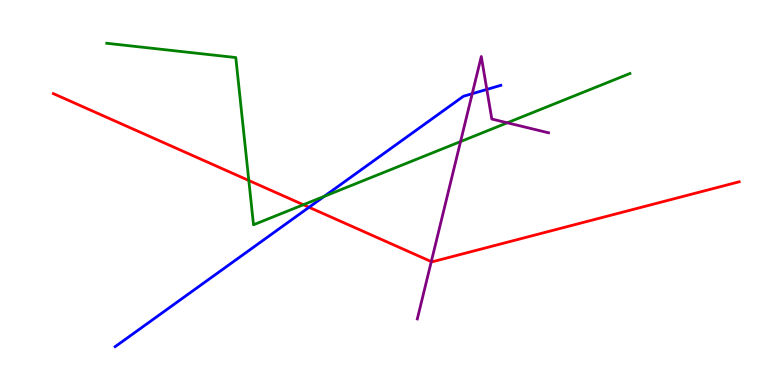[{'lines': ['blue', 'red'], 'intersections': [{'x': 3.99, 'y': 4.62}]}, {'lines': ['green', 'red'], 'intersections': [{'x': 3.21, 'y': 5.31}, {'x': 3.91, 'y': 4.68}]}, {'lines': ['purple', 'red'], 'intersections': [{'x': 5.57, 'y': 3.2}]}, {'lines': ['blue', 'green'], 'intersections': [{'x': 4.18, 'y': 4.9}]}, {'lines': ['blue', 'purple'], 'intersections': [{'x': 6.09, 'y': 7.57}, {'x': 6.28, 'y': 7.68}]}, {'lines': ['green', 'purple'], 'intersections': [{'x': 5.94, 'y': 6.32}, {'x': 6.55, 'y': 6.81}]}]